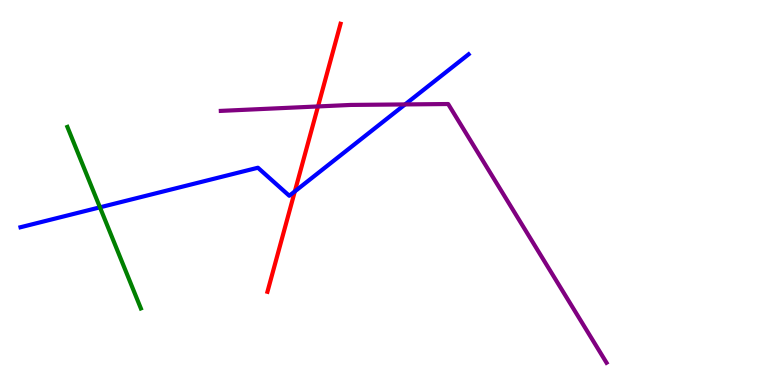[{'lines': ['blue', 'red'], 'intersections': [{'x': 3.8, 'y': 5.03}]}, {'lines': ['green', 'red'], 'intersections': []}, {'lines': ['purple', 'red'], 'intersections': [{'x': 4.1, 'y': 7.24}]}, {'lines': ['blue', 'green'], 'intersections': [{'x': 1.29, 'y': 4.61}]}, {'lines': ['blue', 'purple'], 'intersections': [{'x': 5.23, 'y': 7.29}]}, {'lines': ['green', 'purple'], 'intersections': []}]